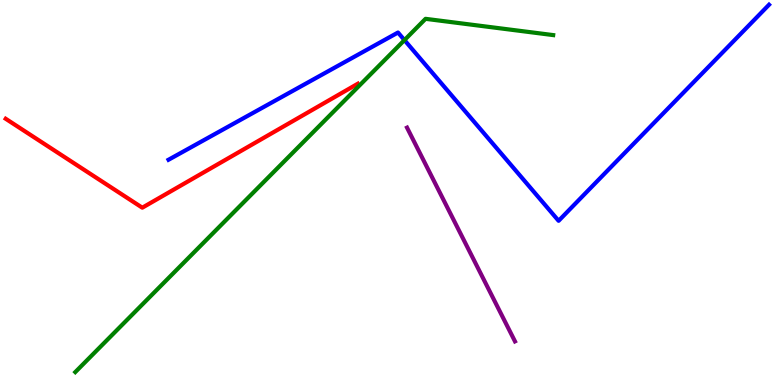[{'lines': ['blue', 'red'], 'intersections': []}, {'lines': ['green', 'red'], 'intersections': []}, {'lines': ['purple', 'red'], 'intersections': []}, {'lines': ['blue', 'green'], 'intersections': [{'x': 5.22, 'y': 8.96}]}, {'lines': ['blue', 'purple'], 'intersections': []}, {'lines': ['green', 'purple'], 'intersections': []}]